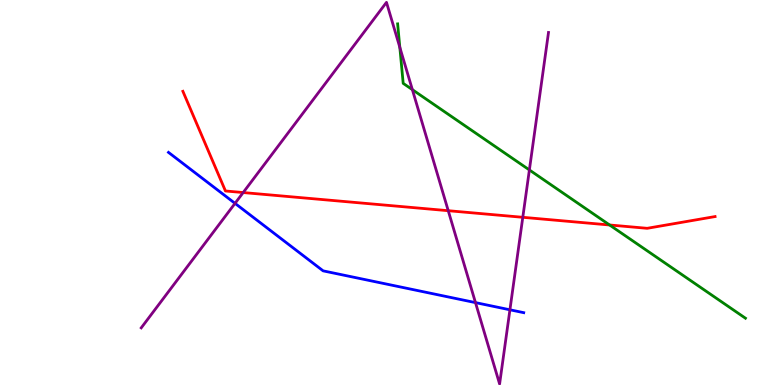[{'lines': ['blue', 'red'], 'intersections': []}, {'lines': ['green', 'red'], 'intersections': [{'x': 7.87, 'y': 4.16}]}, {'lines': ['purple', 'red'], 'intersections': [{'x': 3.14, 'y': 5.0}, {'x': 5.78, 'y': 4.53}, {'x': 6.75, 'y': 4.36}]}, {'lines': ['blue', 'green'], 'intersections': []}, {'lines': ['blue', 'purple'], 'intersections': [{'x': 3.03, 'y': 4.72}, {'x': 6.14, 'y': 2.14}, {'x': 6.58, 'y': 1.95}]}, {'lines': ['green', 'purple'], 'intersections': [{'x': 5.16, 'y': 8.77}, {'x': 5.32, 'y': 7.67}, {'x': 6.83, 'y': 5.59}]}]